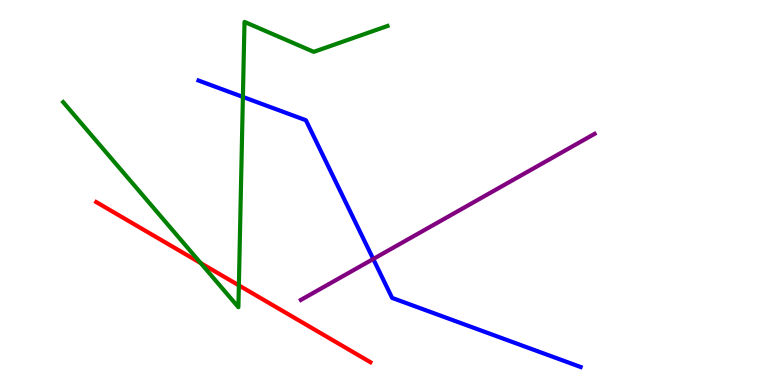[{'lines': ['blue', 'red'], 'intersections': []}, {'lines': ['green', 'red'], 'intersections': [{'x': 2.59, 'y': 3.17}, {'x': 3.08, 'y': 2.59}]}, {'lines': ['purple', 'red'], 'intersections': []}, {'lines': ['blue', 'green'], 'intersections': [{'x': 3.13, 'y': 7.48}]}, {'lines': ['blue', 'purple'], 'intersections': [{'x': 4.82, 'y': 3.27}]}, {'lines': ['green', 'purple'], 'intersections': []}]